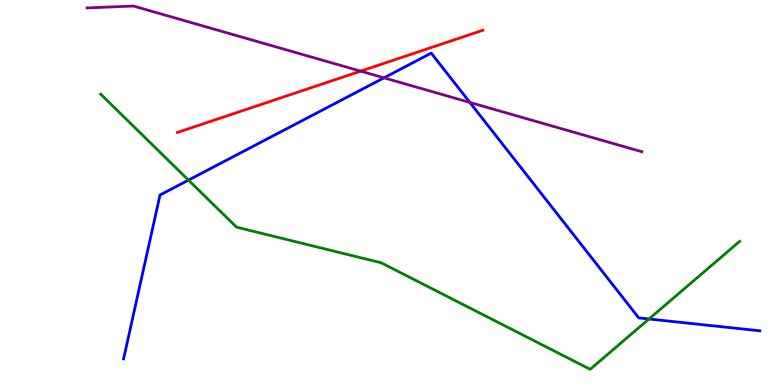[{'lines': ['blue', 'red'], 'intersections': []}, {'lines': ['green', 'red'], 'intersections': []}, {'lines': ['purple', 'red'], 'intersections': [{'x': 4.65, 'y': 8.15}]}, {'lines': ['blue', 'green'], 'intersections': [{'x': 2.43, 'y': 5.32}, {'x': 8.37, 'y': 1.71}]}, {'lines': ['blue', 'purple'], 'intersections': [{'x': 4.95, 'y': 7.98}, {'x': 6.06, 'y': 7.34}]}, {'lines': ['green', 'purple'], 'intersections': []}]